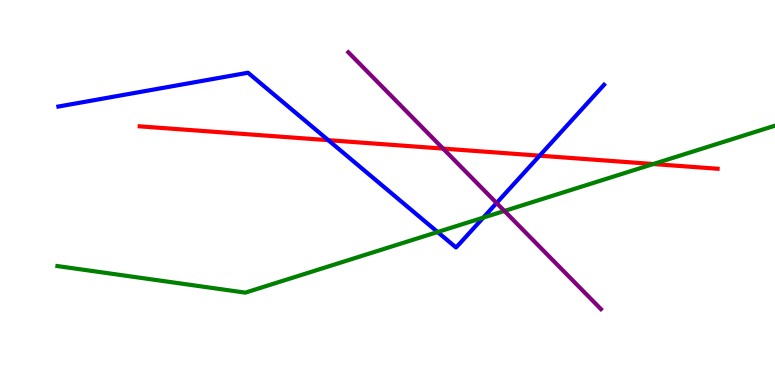[{'lines': ['blue', 'red'], 'intersections': [{'x': 4.24, 'y': 6.36}, {'x': 6.96, 'y': 5.96}]}, {'lines': ['green', 'red'], 'intersections': [{'x': 8.43, 'y': 5.74}]}, {'lines': ['purple', 'red'], 'intersections': [{'x': 5.72, 'y': 6.14}]}, {'lines': ['blue', 'green'], 'intersections': [{'x': 5.65, 'y': 3.97}, {'x': 6.24, 'y': 4.35}]}, {'lines': ['blue', 'purple'], 'intersections': [{'x': 6.41, 'y': 4.73}]}, {'lines': ['green', 'purple'], 'intersections': [{'x': 6.51, 'y': 4.52}]}]